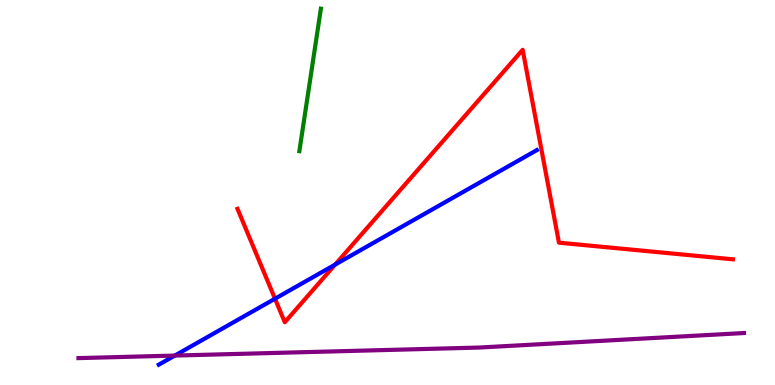[{'lines': ['blue', 'red'], 'intersections': [{'x': 3.55, 'y': 2.24}, {'x': 4.32, 'y': 3.13}]}, {'lines': ['green', 'red'], 'intersections': []}, {'lines': ['purple', 'red'], 'intersections': []}, {'lines': ['blue', 'green'], 'intersections': []}, {'lines': ['blue', 'purple'], 'intersections': [{'x': 2.26, 'y': 0.764}]}, {'lines': ['green', 'purple'], 'intersections': []}]